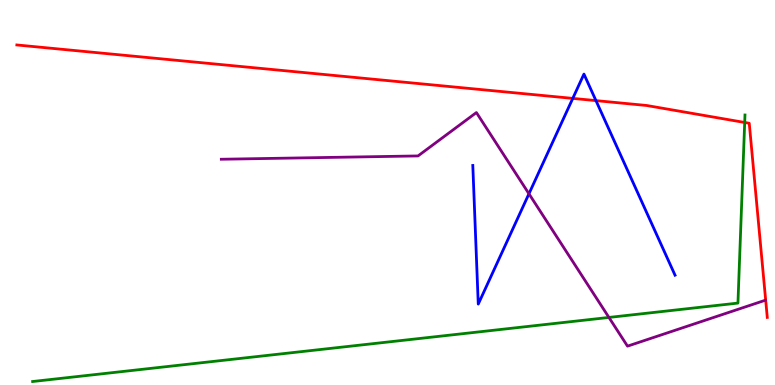[{'lines': ['blue', 'red'], 'intersections': [{'x': 7.39, 'y': 7.44}, {'x': 7.69, 'y': 7.39}]}, {'lines': ['green', 'red'], 'intersections': [{'x': 9.61, 'y': 6.82}]}, {'lines': ['purple', 'red'], 'intersections': []}, {'lines': ['blue', 'green'], 'intersections': []}, {'lines': ['blue', 'purple'], 'intersections': [{'x': 6.83, 'y': 4.97}]}, {'lines': ['green', 'purple'], 'intersections': [{'x': 7.86, 'y': 1.75}]}]